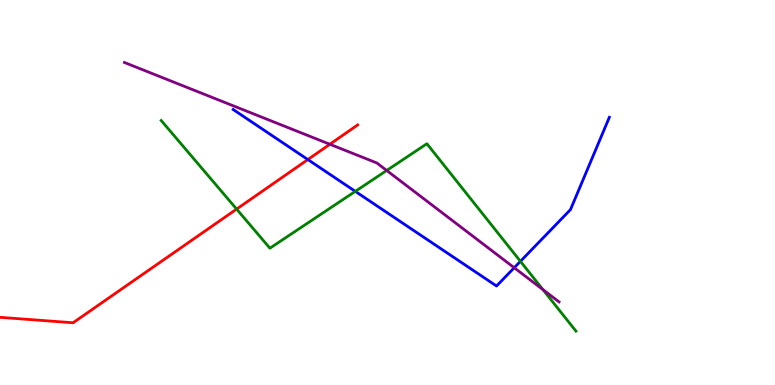[{'lines': ['blue', 'red'], 'intersections': [{'x': 3.97, 'y': 5.86}]}, {'lines': ['green', 'red'], 'intersections': [{'x': 3.05, 'y': 4.57}]}, {'lines': ['purple', 'red'], 'intersections': [{'x': 4.26, 'y': 6.25}]}, {'lines': ['blue', 'green'], 'intersections': [{'x': 4.58, 'y': 5.03}, {'x': 6.72, 'y': 3.21}]}, {'lines': ['blue', 'purple'], 'intersections': [{'x': 6.64, 'y': 3.05}]}, {'lines': ['green', 'purple'], 'intersections': [{'x': 4.99, 'y': 5.57}, {'x': 7.01, 'y': 2.48}]}]